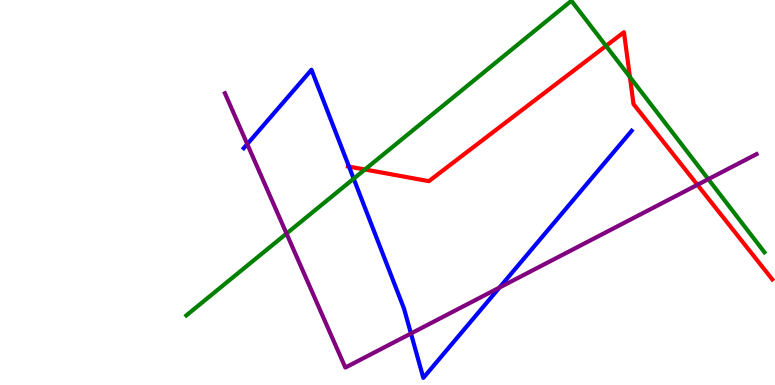[{'lines': ['blue', 'red'], 'intersections': [{'x': 4.5, 'y': 5.67}]}, {'lines': ['green', 'red'], 'intersections': [{'x': 4.71, 'y': 5.6}, {'x': 7.82, 'y': 8.81}, {'x': 8.13, 'y': 8.0}]}, {'lines': ['purple', 'red'], 'intersections': [{'x': 9.0, 'y': 5.2}]}, {'lines': ['blue', 'green'], 'intersections': [{'x': 4.56, 'y': 5.36}]}, {'lines': ['blue', 'purple'], 'intersections': [{'x': 3.19, 'y': 6.26}, {'x': 5.3, 'y': 1.34}, {'x': 6.44, 'y': 2.53}]}, {'lines': ['green', 'purple'], 'intersections': [{'x': 3.7, 'y': 3.93}, {'x': 9.14, 'y': 5.35}]}]